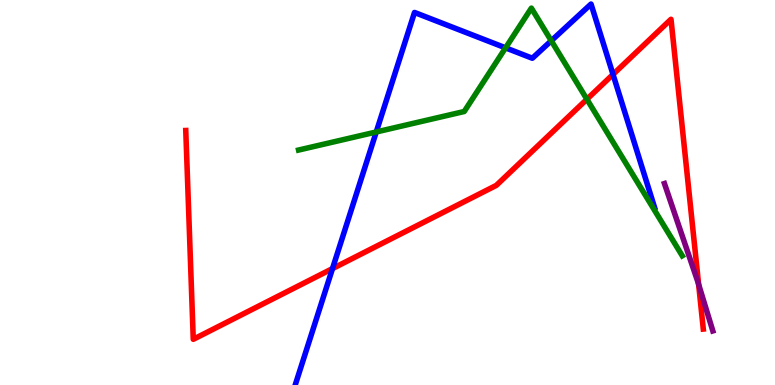[{'lines': ['blue', 'red'], 'intersections': [{'x': 4.29, 'y': 3.02}, {'x': 7.91, 'y': 8.07}]}, {'lines': ['green', 'red'], 'intersections': [{'x': 7.57, 'y': 7.42}]}, {'lines': ['purple', 'red'], 'intersections': [{'x': 9.01, 'y': 2.61}]}, {'lines': ['blue', 'green'], 'intersections': [{'x': 4.85, 'y': 6.57}, {'x': 6.52, 'y': 8.76}, {'x': 7.11, 'y': 8.94}]}, {'lines': ['blue', 'purple'], 'intersections': []}, {'lines': ['green', 'purple'], 'intersections': []}]